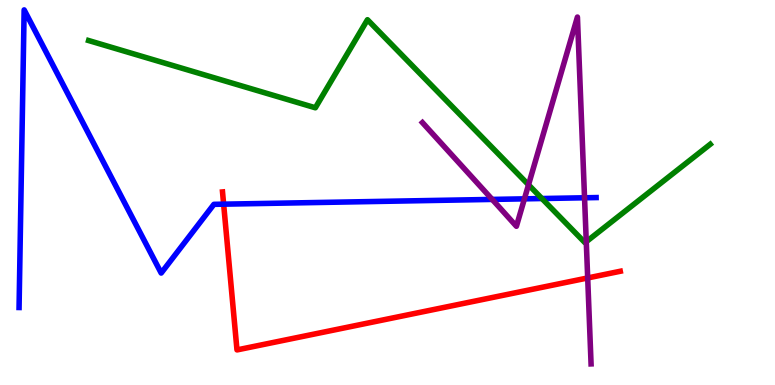[{'lines': ['blue', 'red'], 'intersections': [{'x': 2.89, 'y': 4.7}]}, {'lines': ['green', 'red'], 'intersections': []}, {'lines': ['purple', 'red'], 'intersections': [{'x': 7.58, 'y': 2.78}]}, {'lines': ['blue', 'green'], 'intersections': [{'x': 6.99, 'y': 4.84}]}, {'lines': ['blue', 'purple'], 'intersections': [{'x': 6.35, 'y': 4.82}, {'x': 6.77, 'y': 4.84}, {'x': 7.54, 'y': 4.86}]}, {'lines': ['green', 'purple'], 'intersections': [{'x': 6.82, 'y': 5.2}, {'x': 7.56, 'y': 3.72}]}]